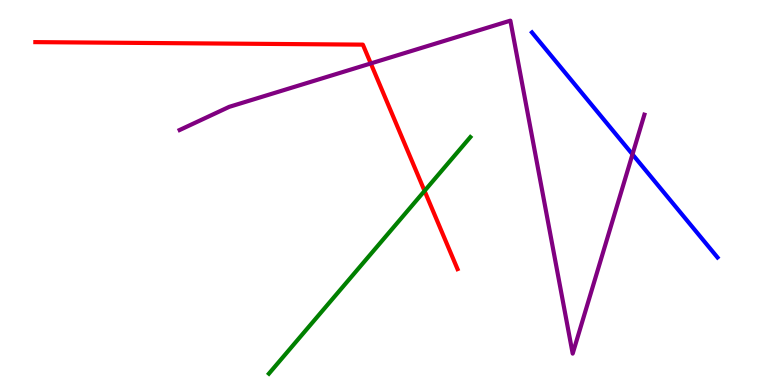[{'lines': ['blue', 'red'], 'intersections': []}, {'lines': ['green', 'red'], 'intersections': [{'x': 5.48, 'y': 5.04}]}, {'lines': ['purple', 'red'], 'intersections': [{'x': 4.78, 'y': 8.35}]}, {'lines': ['blue', 'green'], 'intersections': []}, {'lines': ['blue', 'purple'], 'intersections': [{'x': 8.16, 'y': 5.99}]}, {'lines': ['green', 'purple'], 'intersections': []}]